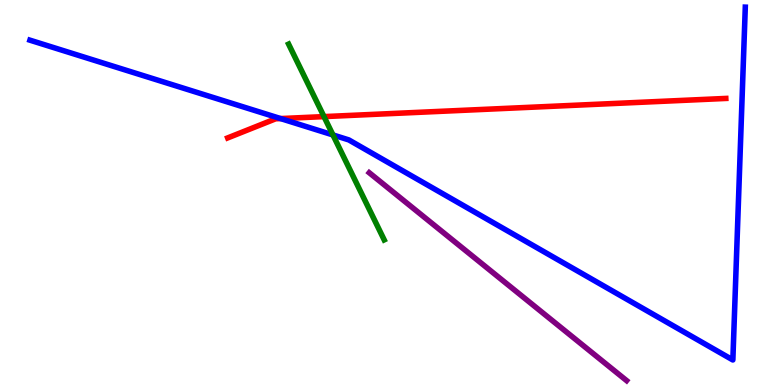[{'lines': ['blue', 'red'], 'intersections': [{'x': 3.62, 'y': 6.92}]}, {'lines': ['green', 'red'], 'intersections': [{'x': 4.18, 'y': 6.97}]}, {'lines': ['purple', 'red'], 'intersections': []}, {'lines': ['blue', 'green'], 'intersections': [{'x': 4.3, 'y': 6.49}]}, {'lines': ['blue', 'purple'], 'intersections': []}, {'lines': ['green', 'purple'], 'intersections': []}]